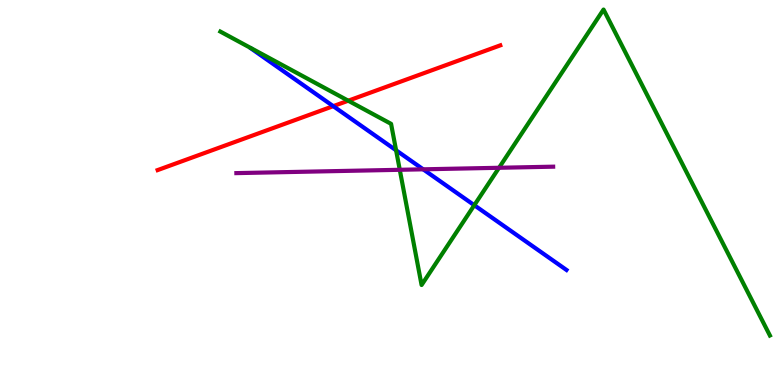[{'lines': ['blue', 'red'], 'intersections': [{'x': 4.3, 'y': 7.24}]}, {'lines': ['green', 'red'], 'intersections': [{'x': 4.49, 'y': 7.38}]}, {'lines': ['purple', 'red'], 'intersections': []}, {'lines': ['blue', 'green'], 'intersections': [{'x': 5.11, 'y': 6.1}, {'x': 6.12, 'y': 4.67}]}, {'lines': ['blue', 'purple'], 'intersections': [{'x': 5.46, 'y': 5.6}]}, {'lines': ['green', 'purple'], 'intersections': [{'x': 5.16, 'y': 5.59}, {'x': 6.44, 'y': 5.64}]}]